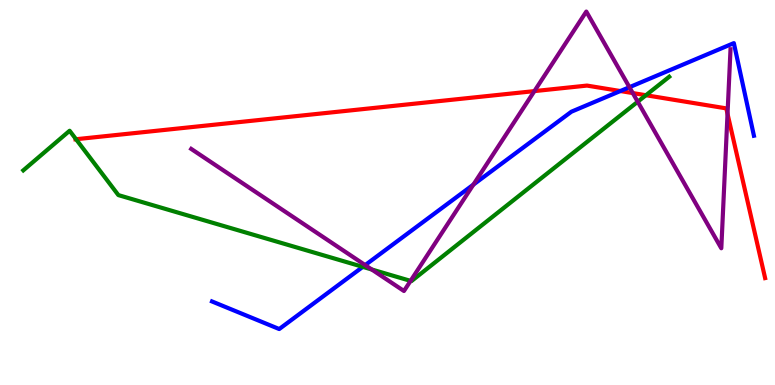[{'lines': ['blue', 'red'], 'intersections': [{'x': 8.0, 'y': 7.64}]}, {'lines': ['green', 'red'], 'intersections': [{'x': 0.981, 'y': 6.38}, {'x': 8.33, 'y': 7.53}]}, {'lines': ['purple', 'red'], 'intersections': [{'x': 6.9, 'y': 7.63}, {'x': 8.17, 'y': 7.58}, {'x': 9.39, 'y': 7.04}]}, {'lines': ['blue', 'green'], 'intersections': [{'x': 4.68, 'y': 3.07}]}, {'lines': ['blue', 'purple'], 'intersections': [{'x': 4.71, 'y': 3.11}, {'x': 6.11, 'y': 5.2}, {'x': 8.12, 'y': 7.74}]}, {'lines': ['green', 'purple'], 'intersections': [{'x': 4.8, 'y': 3.0}, {'x': 5.3, 'y': 2.7}, {'x': 8.23, 'y': 7.36}]}]